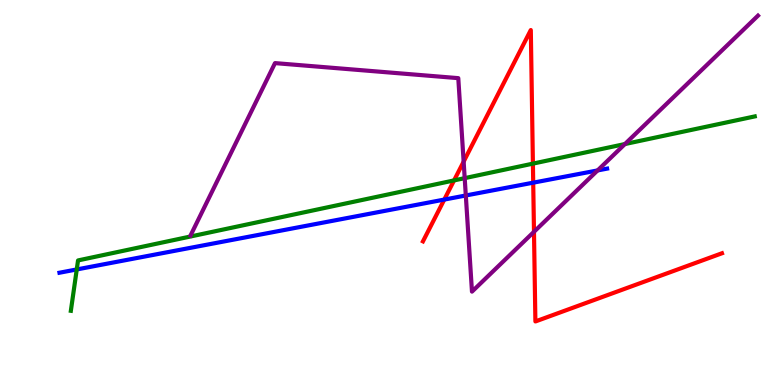[{'lines': ['blue', 'red'], 'intersections': [{'x': 5.73, 'y': 4.82}, {'x': 6.88, 'y': 5.26}]}, {'lines': ['green', 'red'], 'intersections': [{'x': 5.86, 'y': 5.31}, {'x': 6.88, 'y': 5.75}]}, {'lines': ['purple', 'red'], 'intersections': [{'x': 5.98, 'y': 5.8}, {'x': 6.89, 'y': 3.98}]}, {'lines': ['blue', 'green'], 'intersections': [{'x': 0.99, 'y': 3.0}]}, {'lines': ['blue', 'purple'], 'intersections': [{'x': 6.01, 'y': 4.92}, {'x': 7.71, 'y': 5.57}]}, {'lines': ['green', 'purple'], 'intersections': [{'x': 6.0, 'y': 5.37}, {'x': 8.06, 'y': 6.26}]}]